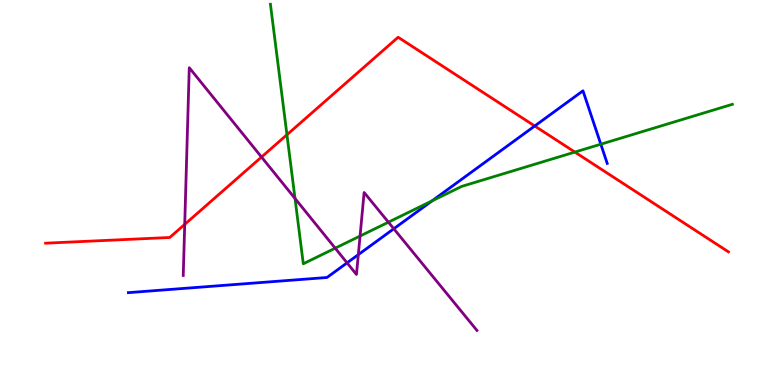[{'lines': ['blue', 'red'], 'intersections': [{'x': 6.9, 'y': 6.73}]}, {'lines': ['green', 'red'], 'intersections': [{'x': 3.7, 'y': 6.5}, {'x': 7.42, 'y': 6.05}]}, {'lines': ['purple', 'red'], 'intersections': [{'x': 2.38, 'y': 4.17}, {'x': 3.37, 'y': 5.92}]}, {'lines': ['blue', 'green'], 'intersections': [{'x': 5.57, 'y': 4.78}, {'x': 7.75, 'y': 6.25}]}, {'lines': ['blue', 'purple'], 'intersections': [{'x': 4.48, 'y': 3.17}, {'x': 4.62, 'y': 3.39}, {'x': 5.08, 'y': 4.06}]}, {'lines': ['green', 'purple'], 'intersections': [{'x': 3.81, 'y': 4.84}, {'x': 4.33, 'y': 3.55}, {'x': 4.65, 'y': 3.87}, {'x': 5.01, 'y': 4.23}]}]